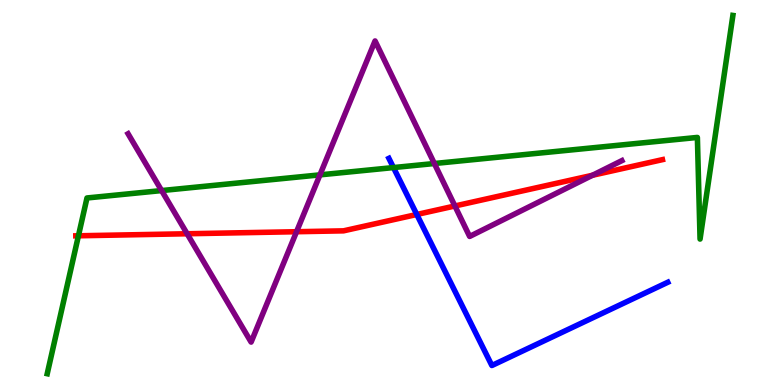[{'lines': ['blue', 'red'], 'intersections': [{'x': 5.38, 'y': 4.43}]}, {'lines': ['green', 'red'], 'intersections': [{'x': 1.01, 'y': 3.88}]}, {'lines': ['purple', 'red'], 'intersections': [{'x': 2.41, 'y': 3.93}, {'x': 3.83, 'y': 3.98}, {'x': 5.87, 'y': 4.65}, {'x': 7.65, 'y': 5.45}]}, {'lines': ['blue', 'green'], 'intersections': [{'x': 5.08, 'y': 5.65}]}, {'lines': ['blue', 'purple'], 'intersections': []}, {'lines': ['green', 'purple'], 'intersections': [{'x': 2.09, 'y': 5.05}, {'x': 4.13, 'y': 5.46}, {'x': 5.6, 'y': 5.75}]}]